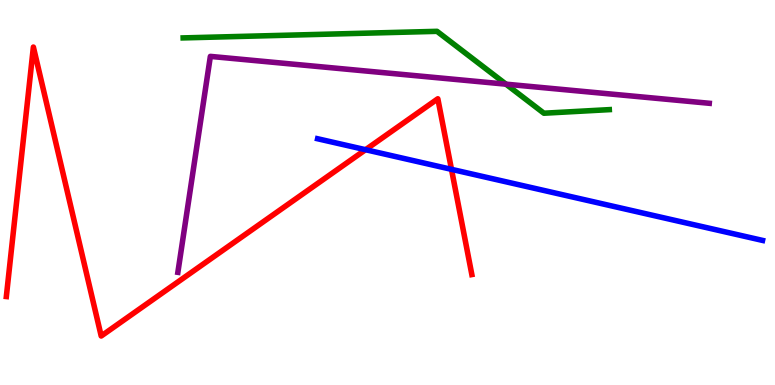[{'lines': ['blue', 'red'], 'intersections': [{'x': 4.72, 'y': 6.11}, {'x': 5.83, 'y': 5.6}]}, {'lines': ['green', 'red'], 'intersections': []}, {'lines': ['purple', 'red'], 'intersections': []}, {'lines': ['blue', 'green'], 'intersections': []}, {'lines': ['blue', 'purple'], 'intersections': []}, {'lines': ['green', 'purple'], 'intersections': [{'x': 6.53, 'y': 7.81}]}]